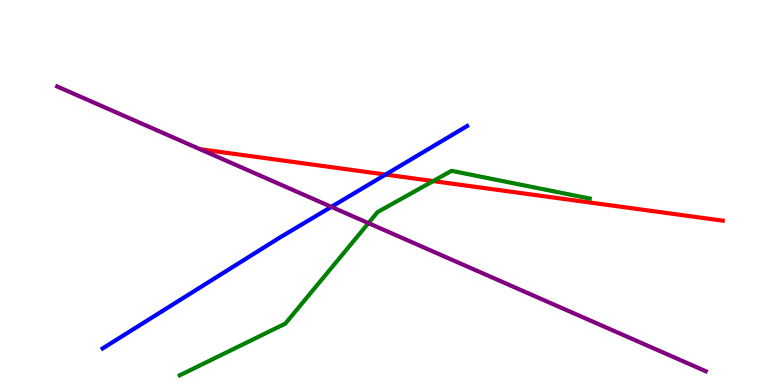[{'lines': ['blue', 'red'], 'intersections': [{'x': 4.98, 'y': 5.47}]}, {'lines': ['green', 'red'], 'intersections': [{'x': 5.59, 'y': 5.3}]}, {'lines': ['purple', 'red'], 'intersections': []}, {'lines': ['blue', 'green'], 'intersections': []}, {'lines': ['blue', 'purple'], 'intersections': [{'x': 4.28, 'y': 4.63}]}, {'lines': ['green', 'purple'], 'intersections': [{'x': 4.75, 'y': 4.2}]}]